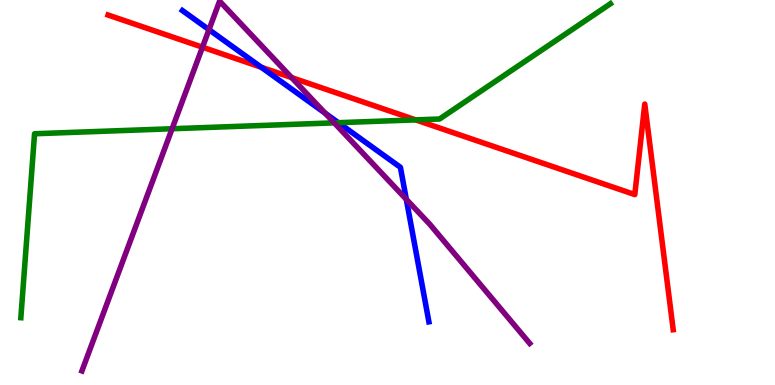[{'lines': ['blue', 'red'], 'intersections': [{'x': 3.37, 'y': 8.25}]}, {'lines': ['green', 'red'], 'intersections': [{'x': 5.36, 'y': 6.89}]}, {'lines': ['purple', 'red'], 'intersections': [{'x': 2.61, 'y': 8.77}, {'x': 3.76, 'y': 7.98}]}, {'lines': ['blue', 'green'], 'intersections': [{'x': 4.37, 'y': 6.81}]}, {'lines': ['blue', 'purple'], 'intersections': [{'x': 2.7, 'y': 9.23}, {'x': 4.2, 'y': 7.06}, {'x': 5.24, 'y': 4.82}]}, {'lines': ['green', 'purple'], 'intersections': [{'x': 2.22, 'y': 6.66}, {'x': 4.31, 'y': 6.81}]}]